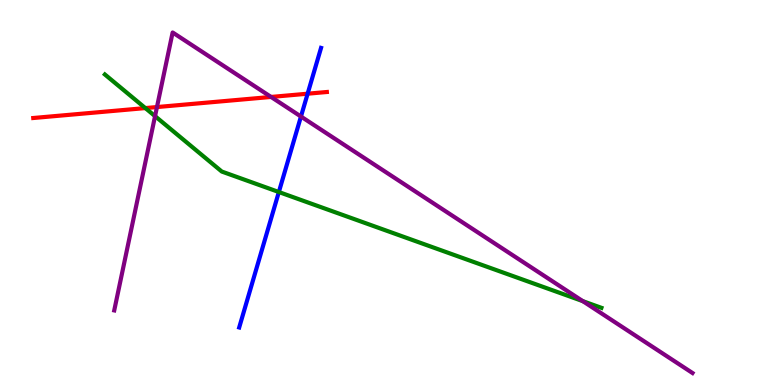[{'lines': ['blue', 'red'], 'intersections': [{'x': 3.97, 'y': 7.57}]}, {'lines': ['green', 'red'], 'intersections': [{'x': 1.88, 'y': 7.19}]}, {'lines': ['purple', 'red'], 'intersections': [{'x': 2.03, 'y': 7.22}, {'x': 3.5, 'y': 7.48}]}, {'lines': ['blue', 'green'], 'intersections': [{'x': 3.6, 'y': 5.01}]}, {'lines': ['blue', 'purple'], 'intersections': [{'x': 3.88, 'y': 6.97}]}, {'lines': ['green', 'purple'], 'intersections': [{'x': 2.0, 'y': 6.98}, {'x': 7.52, 'y': 2.18}]}]